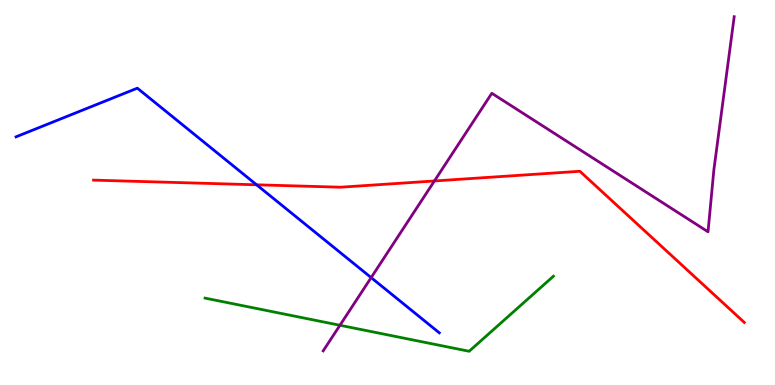[{'lines': ['blue', 'red'], 'intersections': [{'x': 3.31, 'y': 5.2}]}, {'lines': ['green', 'red'], 'intersections': []}, {'lines': ['purple', 'red'], 'intersections': [{'x': 5.61, 'y': 5.3}]}, {'lines': ['blue', 'green'], 'intersections': []}, {'lines': ['blue', 'purple'], 'intersections': [{'x': 4.79, 'y': 2.79}]}, {'lines': ['green', 'purple'], 'intersections': [{'x': 4.39, 'y': 1.55}]}]